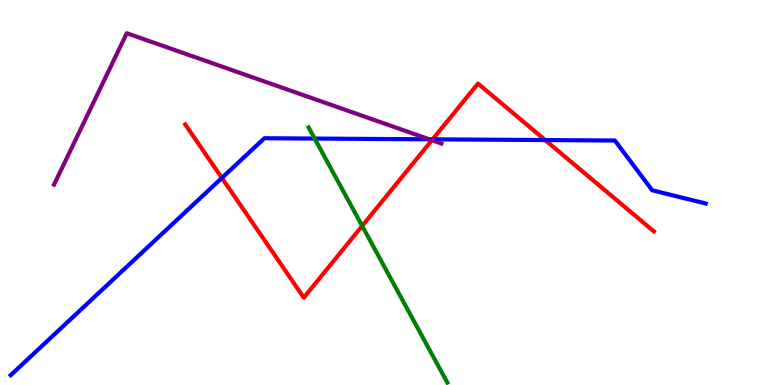[{'lines': ['blue', 'red'], 'intersections': [{'x': 2.86, 'y': 5.38}, {'x': 5.58, 'y': 6.38}, {'x': 7.03, 'y': 6.36}]}, {'lines': ['green', 'red'], 'intersections': [{'x': 4.67, 'y': 4.13}]}, {'lines': ['purple', 'red'], 'intersections': [{'x': 5.57, 'y': 6.36}]}, {'lines': ['blue', 'green'], 'intersections': [{'x': 4.06, 'y': 6.4}]}, {'lines': ['blue', 'purple'], 'intersections': [{'x': 5.54, 'y': 6.38}]}, {'lines': ['green', 'purple'], 'intersections': []}]